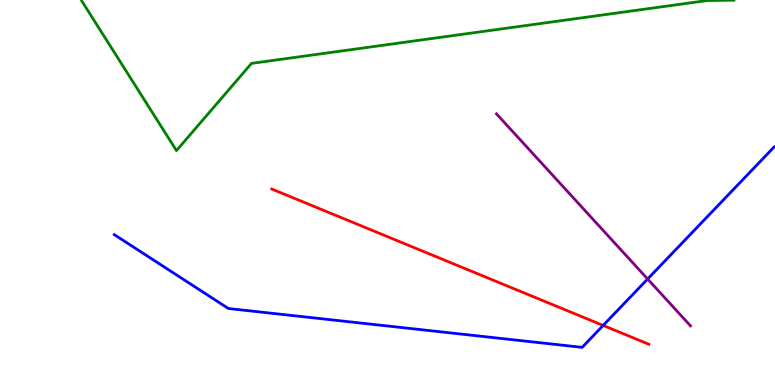[{'lines': ['blue', 'red'], 'intersections': [{'x': 7.78, 'y': 1.55}]}, {'lines': ['green', 'red'], 'intersections': []}, {'lines': ['purple', 'red'], 'intersections': []}, {'lines': ['blue', 'green'], 'intersections': []}, {'lines': ['blue', 'purple'], 'intersections': [{'x': 8.36, 'y': 2.75}]}, {'lines': ['green', 'purple'], 'intersections': []}]